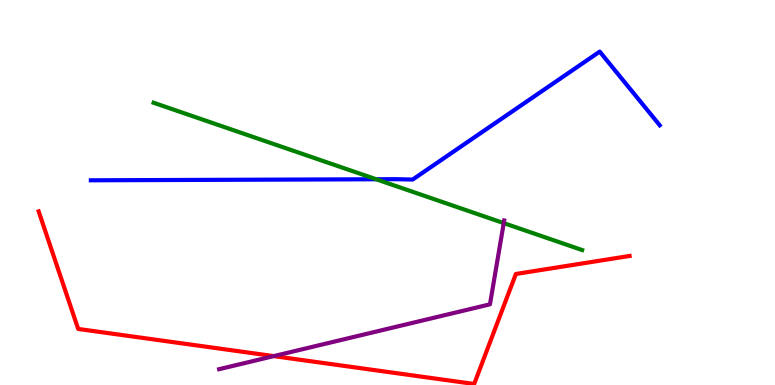[{'lines': ['blue', 'red'], 'intersections': []}, {'lines': ['green', 'red'], 'intersections': []}, {'lines': ['purple', 'red'], 'intersections': [{'x': 3.53, 'y': 0.75}]}, {'lines': ['blue', 'green'], 'intersections': [{'x': 4.85, 'y': 5.34}]}, {'lines': ['blue', 'purple'], 'intersections': []}, {'lines': ['green', 'purple'], 'intersections': [{'x': 6.5, 'y': 4.21}]}]